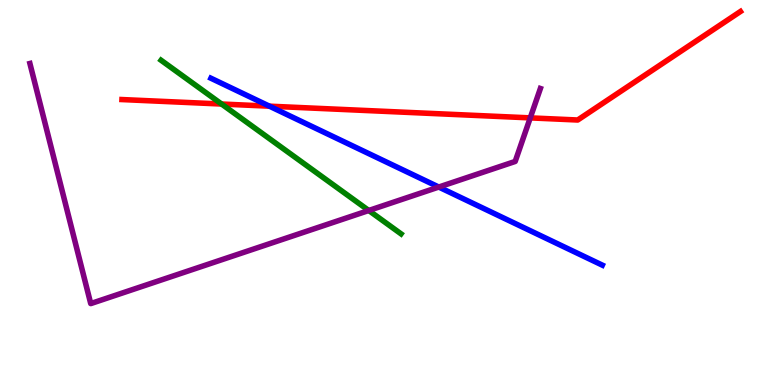[{'lines': ['blue', 'red'], 'intersections': [{'x': 3.48, 'y': 7.24}]}, {'lines': ['green', 'red'], 'intersections': [{'x': 2.86, 'y': 7.3}]}, {'lines': ['purple', 'red'], 'intersections': [{'x': 6.84, 'y': 6.94}]}, {'lines': ['blue', 'green'], 'intersections': []}, {'lines': ['blue', 'purple'], 'intersections': [{'x': 5.66, 'y': 5.14}]}, {'lines': ['green', 'purple'], 'intersections': [{'x': 4.76, 'y': 4.53}]}]